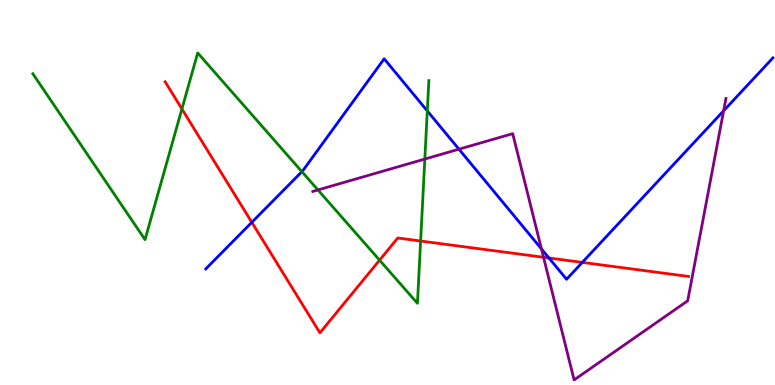[{'lines': ['blue', 'red'], 'intersections': [{'x': 3.25, 'y': 4.22}, {'x': 7.08, 'y': 3.3}, {'x': 7.51, 'y': 3.18}]}, {'lines': ['green', 'red'], 'intersections': [{'x': 2.35, 'y': 7.17}, {'x': 4.9, 'y': 3.24}, {'x': 5.43, 'y': 3.74}]}, {'lines': ['purple', 'red'], 'intersections': [{'x': 7.01, 'y': 3.32}]}, {'lines': ['blue', 'green'], 'intersections': [{'x': 3.9, 'y': 5.54}, {'x': 5.51, 'y': 7.12}]}, {'lines': ['blue', 'purple'], 'intersections': [{'x': 5.92, 'y': 6.12}, {'x': 6.99, 'y': 3.54}, {'x': 9.34, 'y': 7.12}]}, {'lines': ['green', 'purple'], 'intersections': [{'x': 4.1, 'y': 5.07}, {'x': 5.48, 'y': 5.87}]}]